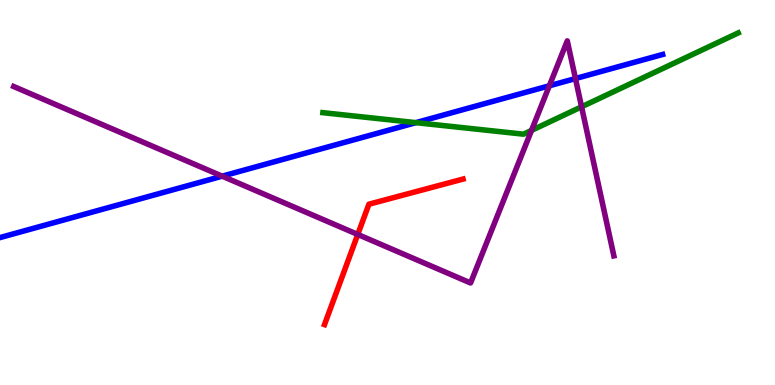[{'lines': ['blue', 'red'], 'intersections': []}, {'lines': ['green', 'red'], 'intersections': []}, {'lines': ['purple', 'red'], 'intersections': [{'x': 4.62, 'y': 3.91}]}, {'lines': ['blue', 'green'], 'intersections': [{'x': 5.37, 'y': 6.81}]}, {'lines': ['blue', 'purple'], 'intersections': [{'x': 2.87, 'y': 5.42}, {'x': 7.09, 'y': 7.77}, {'x': 7.43, 'y': 7.96}]}, {'lines': ['green', 'purple'], 'intersections': [{'x': 6.86, 'y': 6.61}, {'x': 7.5, 'y': 7.23}]}]